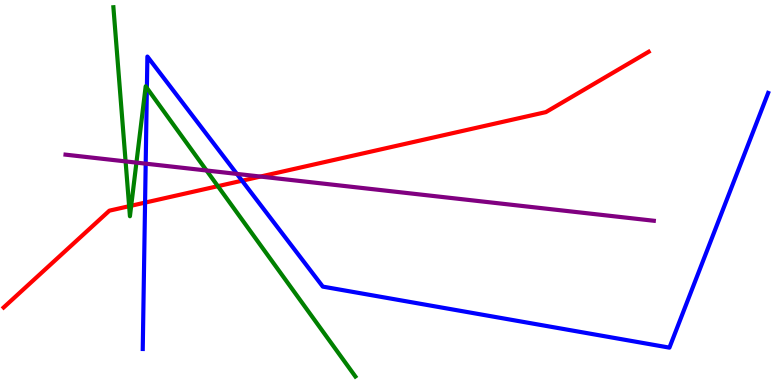[{'lines': ['blue', 'red'], 'intersections': [{'x': 1.87, 'y': 4.74}, {'x': 3.12, 'y': 5.31}]}, {'lines': ['green', 'red'], 'intersections': [{'x': 1.67, 'y': 4.64}, {'x': 1.69, 'y': 4.66}, {'x': 2.81, 'y': 5.16}]}, {'lines': ['purple', 'red'], 'intersections': [{'x': 3.36, 'y': 5.41}]}, {'lines': ['blue', 'green'], 'intersections': [{'x': 1.9, 'y': 7.72}]}, {'lines': ['blue', 'purple'], 'intersections': [{'x': 1.88, 'y': 5.75}, {'x': 3.06, 'y': 5.48}]}, {'lines': ['green', 'purple'], 'intersections': [{'x': 1.62, 'y': 5.81}, {'x': 1.76, 'y': 5.78}, {'x': 2.66, 'y': 5.57}]}]